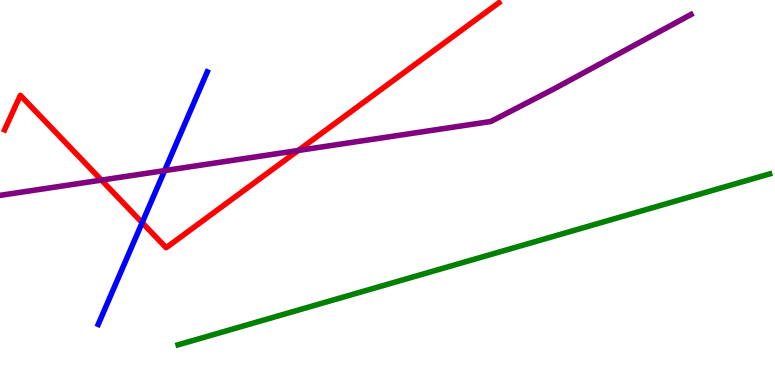[{'lines': ['blue', 'red'], 'intersections': [{'x': 1.83, 'y': 4.22}]}, {'lines': ['green', 'red'], 'intersections': []}, {'lines': ['purple', 'red'], 'intersections': [{'x': 1.31, 'y': 5.32}, {'x': 3.85, 'y': 6.09}]}, {'lines': ['blue', 'green'], 'intersections': []}, {'lines': ['blue', 'purple'], 'intersections': [{'x': 2.12, 'y': 5.57}]}, {'lines': ['green', 'purple'], 'intersections': []}]